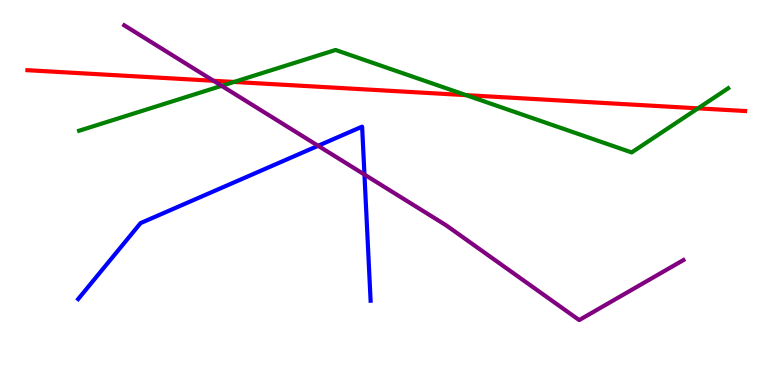[{'lines': ['blue', 'red'], 'intersections': []}, {'lines': ['green', 'red'], 'intersections': [{'x': 3.02, 'y': 7.87}, {'x': 6.01, 'y': 7.53}, {'x': 9.01, 'y': 7.19}]}, {'lines': ['purple', 'red'], 'intersections': [{'x': 2.75, 'y': 7.9}]}, {'lines': ['blue', 'green'], 'intersections': []}, {'lines': ['blue', 'purple'], 'intersections': [{'x': 4.1, 'y': 6.21}, {'x': 4.7, 'y': 5.47}]}, {'lines': ['green', 'purple'], 'intersections': [{'x': 2.86, 'y': 7.77}]}]